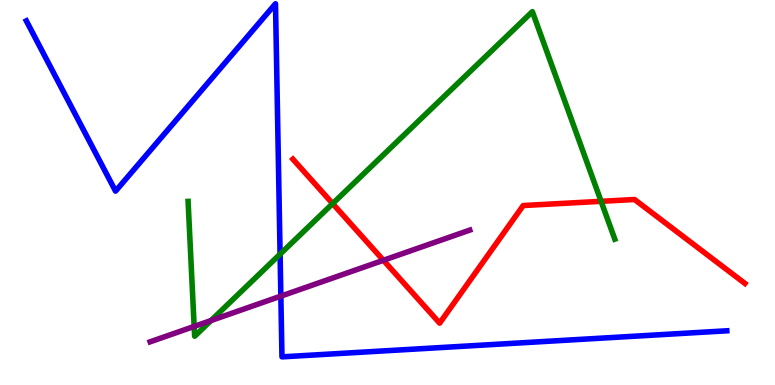[{'lines': ['blue', 'red'], 'intersections': []}, {'lines': ['green', 'red'], 'intersections': [{'x': 4.29, 'y': 4.71}, {'x': 7.76, 'y': 4.77}]}, {'lines': ['purple', 'red'], 'intersections': [{'x': 4.95, 'y': 3.24}]}, {'lines': ['blue', 'green'], 'intersections': [{'x': 3.61, 'y': 3.4}]}, {'lines': ['blue', 'purple'], 'intersections': [{'x': 3.62, 'y': 2.31}]}, {'lines': ['green', 'purple'], 'intersections': [{'x': 2.51, 'y': 1.52}, {'x': 2.72, 'y': 1.67}]}]